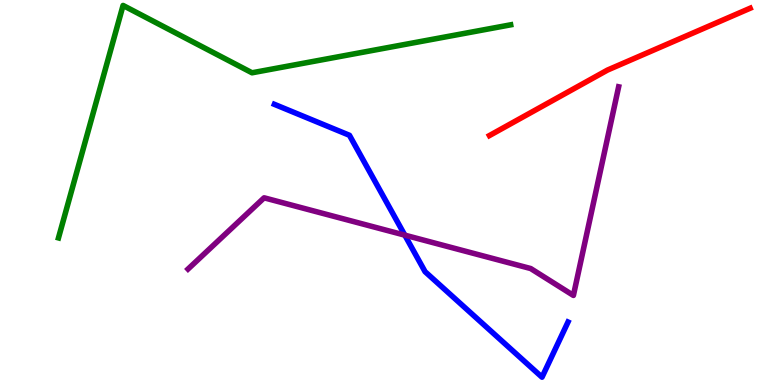[{'lines': ['blue', 'red'], 'intersections': []}, {'lines': ['green', 'red'], 'intersections': []}, {'lines': ['purple', 'red'], 'intersections': []}, {'lines': ['blue', 'green'], 'intersections': []}, {'lines': ['blue', 'purple'], 'intersections': [{'x': 5.22, 'y': 3.89}]}, {'lines': ['green', 'purple'], 'intersections': []}]